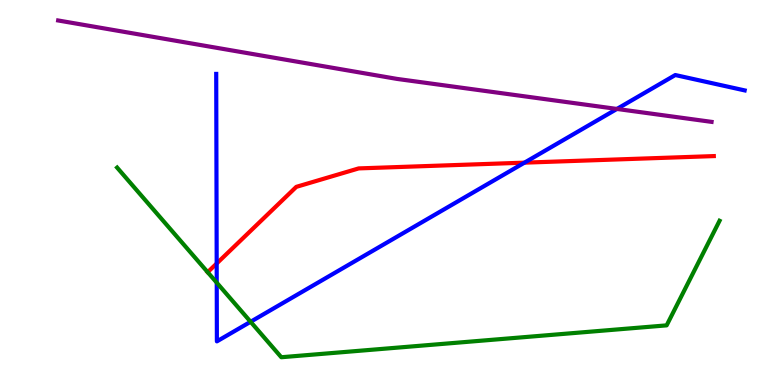[{'lines': ['blue', 'red'], 'intersections': [{'x': 2.8, 'y': 3.16}, {'x': 6.77, 'y': 5.78}]}, {'lines': ['green', 'red'], 'intersections': [{'x': 2.68, 'y': 2.93}]}, {'lines': ['purple', 'red'], 'intersections': []}, {'lines': ['blue', 'green'], 'intersections': [{'x': 2.8, 'y': 2.66}, {'x': 3.23, 'y': 1.64}]}, {'lines': ['blue', 'purple'], 'intersections': [{'x': 7.96, 'y': 7.17}]}, {'lines': ['green', 'purple'], 'intersections': []}]